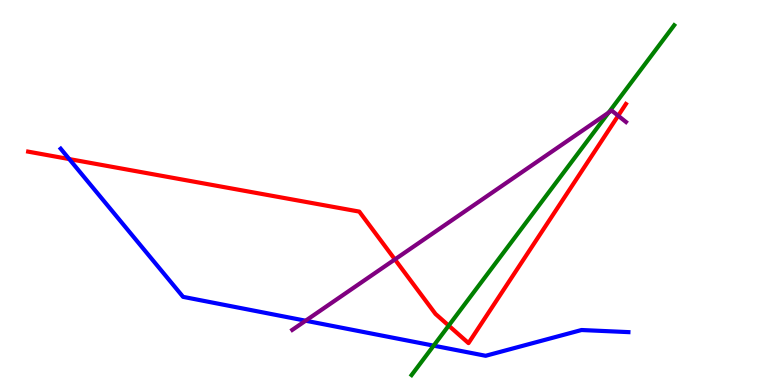[{'lines': ['blue', 'red'], 'intersections': [{'x': 0.893, 'y': 5.87}]}, {'lines': ['green', 'red'], 'intersections': [{'x': 5.79, 'y': 1.54}]}, {'lines': ['purple', 'red'], 'intersections': [{'x': 5.1, 'y': 3.26}, {'x': 7.98, 'y': 6.99}]}, {'lines': ['blue', 'green'], 'intersections': [{'x': 5.6, 'y': 1.02}]}, {'lines': ['blue', 'purple'], 'intersections': [{'x': 3.94, 'y': 1.67}]}, {'lines': ['green', 'purple'], 'intersections': [{'x': 7.85, 'y': 7.07}]}]